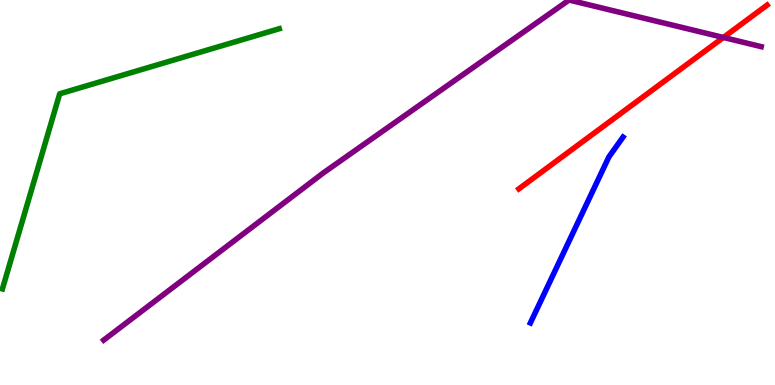[{'lines': ['blue', 'red'], 'intersections': []}, {'lines': ['green', 'red'], 'intersections': []}, {'lines': ['purple', 'red'], 'intersections': [{'x': 9.33, 'y': 9.03}]}, {'lines': ['blue', 'green'], 'intersections': []}, {'lines': ['blue', 'purple'], 'intersections': []}, {'lines': ['green', 'purple'], 'intersections': []}]